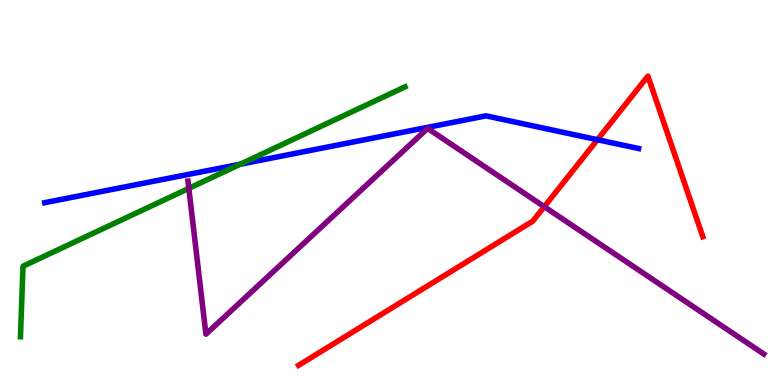[{'lines': ['blue', 'red'], 'intersections': [{'x': 7.71, 'y': 6.37}]}, {'lines': ['green', 'red'], 'intersections': []}, {'lines': ['purple', 'red'], 'intersections': [{'x': 7.02, 'y': 4.63}]}, {'lines': ['blue', 'green'], 'intersections': [{'x': 3.1, 'y': 5.73}]}, {'lines': ['blue', 'purple'], 'intersections': []}, {'lines': ['green', 'purple'], 'intersections': [{'x': 2.44, 'y': 5.11}]}]